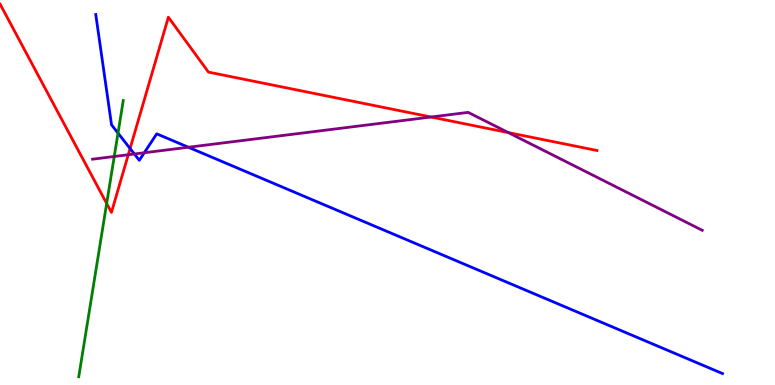[{'lines': ['blue', 'red'], 'intersections': [{'x': 1.68, 'y': 6.14}]}, {'lines': ['green', 'red'], 'intersections': [{'x': 1.38, 'y': 4.71}]}, {'lines': ['purple', 'red'], 'intersections': [{'x': 1.66, 'y': 5.98}, {'x': 5.56, 'y': 6.96}, {'x': 6.56, 'y': 6.56}]}, {'lines': ['blue', 'green'], 'intersections': [{'x': 1.52, 'y': 6.54}]}, {'lines': ['blue', 'purple'], 'intersections': [{'x': 1.73, 'y': 6.0}, {'x': 1.86, 'y': 6.03}, {'x': 2.43, 'y': 6.18}]}, {'lines': ['green', 'purple'], 'intersections': [{'x': 1.47, 'y': 5.94}]}]